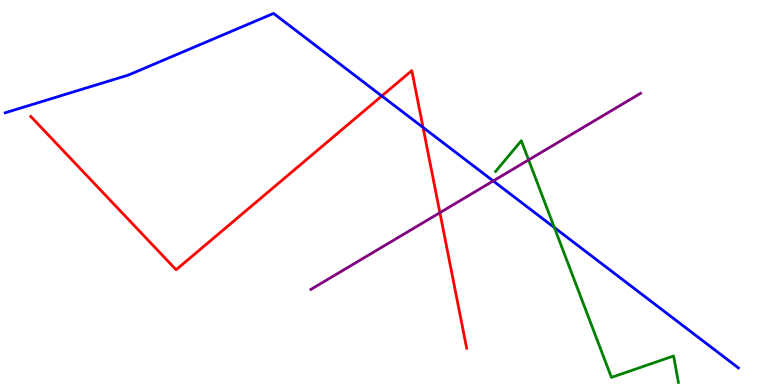[{'lines': ['blue', 'red'], 'intersections': [{'x': 4.93, 'y': 7.51}, {'x': 5.46, 'y': 6.69}]}, {'lines': ['green', 'red'], 'intersections': []}, {'lines': ['purple', 'red'], 'intersections': [{'x': 5.68, 'y': 4.48}]}, {'lines': ['blue', 'green'], 'intersections': [{'x': 7.15, 'y': 4.09}]}, {'lines': ['blue', 'purple'], 'intersections': [{'x': 6.36, 'y': 5.3}]}, {'lines': ['green', 'purple'], 'intersections': [{'x': 6.82, 'y': 5.85}]}]